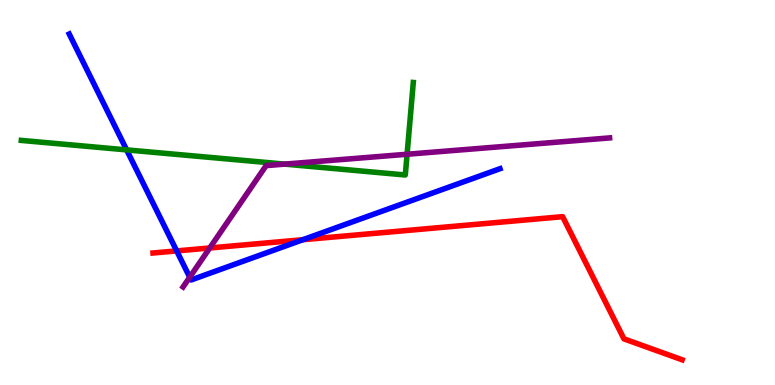[{'lines': ['blue', 'red'], 'intersections': [{'x': 2.28, 'y': 3.48}, {'x': 3.91, 'y': 3.77}]}, {'lines': ['green', 'red'], 'intersections': []}, {'lines': ['purple', 'red'], 'intersections': [{'x': 2.71, 'y': 3.56}]}, {'lines': ['blue', 'green'], 'intersections': [{'x': 1.63, 'y': 6.11}]}, {'lines': ['blue', 'purple'], 'intersections': [{'x': 2.45, 'y': 2.8}]}, {'lines': ['green', 'purple'], 'intersections': [{'x': 3.67, 'y': 5.74}, {'x': 5.25, 'y': 5.99}]}]